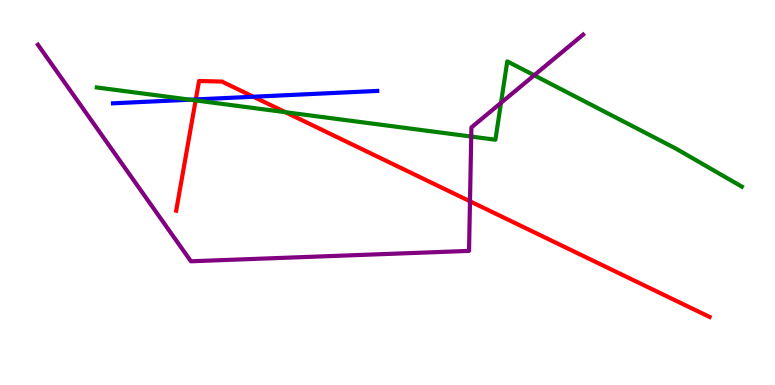[{'lines': ['blue', 'red'], 'intersections': [{'x': 2.53, 'y': 7.42}, {'x': 3.27, 'y': 7.49}]}, {'lines': ['green', 'red'], 'intersections': [{'x': 2.52, 'y': 7.39}, {'x': 3.68, 'y': 7.09}]}, {'lines': ['purple', 'red'], 'intersections': [{'x': 6.06, 'y': 4.77}]}, {'lines': ['blue', 'green'], 'intersections': [{'x': 2.45, 'y': 7.41}]}, {'lines': ['blue', 'purple'], 'intersections': []}, {'lines': ['green', 'purple'], 'intersections': [{'x': 6.08, 'y': 6.45}, {'x': 6.46, 'y': 7.33}, {'x': 6.89, 'y': 8.04}]}]